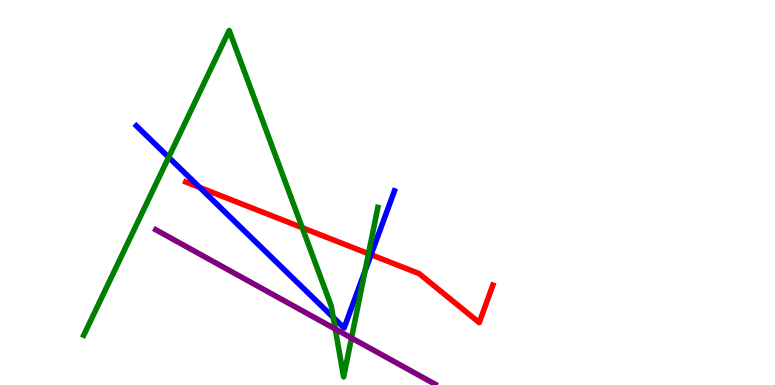[{'lines': ['blue', 'red'], 'intersections': [{'x': 2.58, 'y': 5.13}, {'x': 4.79, 'y': 3.38}]}, {'lines': ['green', 'red'], 'intersections': [{'x': 3.9, 'y': 4.09}, {'x': 4.75, 'y': 3.41}]}, {'lines': ['purple', 'red'], 'intersections': []}, {'lines': ['blue', 'green'], 'intersections': [{'x': 2.18, 'y': 5.92}, {'x': 4.3, 'y': 1.76}, {'x': 4.71, 'y': 2.96}]}, {'lines': ['blue', 'purple'], 'intersections': []}, {'lines': ['green', 'purple'], 'intersections': [{'x': 4.33, 'y': 1.45}, {'x': 4.54, 'y': 1.22}]}]